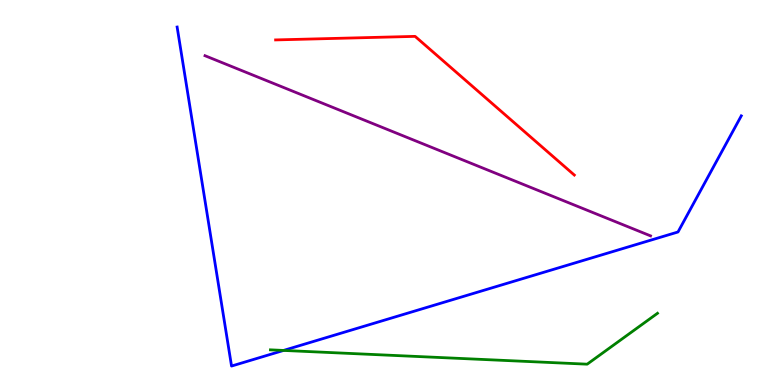[{'lines': ['blue', 'red'], 'intersections': []}, {'lines': ['green', 'red'], 'intersections': []}, {'lines': ['purple', 'red'], 'intersections': []}, {'lines': ['blue', 'green'], 'intersections': [{'x': 3.66, 'y': 0.898}]}, {'lines': ['blue', 'purple'], 'intersections': []}, {'lines': ['green', 'purple'], 'intersections': []}]